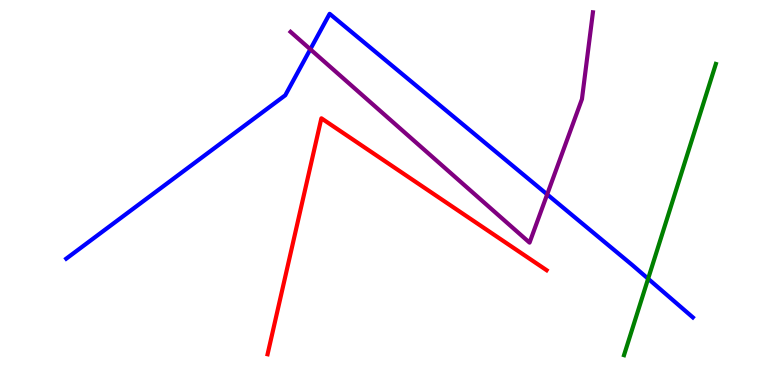[{'lines': ['blue', 'red'], 'intersections': []}, {'lines': ['green', 'red'], 'intersections': []}, {'lines': ['purple', 'red'], 'intersections': []}, {'lines': ['blue', 'green'], 'intersections': [{'x': 8.36, 'y': 2.76}]}, {'lines': ['blue', 'purple'], 'intersections': [{'x': 4.0, 'y': 8.72}, {'x': 7.06, 'y': 4.95}]}, {'lines': ['green', 'purple'], 'intersections': []}]